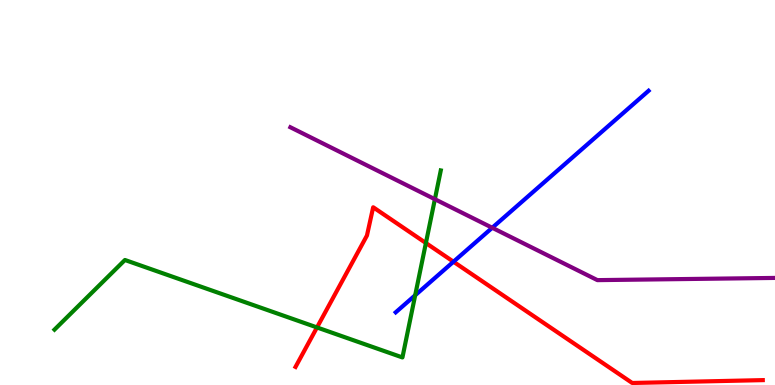[{'lines': ['blue', 'red'], 'intersections': [{'x': 5.85, 'y': 3.2}]}, {'lines': ['green', 'red'], 'intersections': [{'x': 4.09, 'y': 1.5}, {'x': 5.5, 'y': 3.69}]}, {'lines': ['purple', 'red'], 'intersections': []}, {'lines': ['blue', 'green'], 'intersections': [{'x': 5.36, 'y': 2.33}]}, {'lines': ['blue', 'purple'], 'intersections': [{'x': 6.35, 'y': 4.08}]}, {'lines': ['green', 'purple'], 'intersections': [{'x': 5.61, 'y': 4.83}]}]